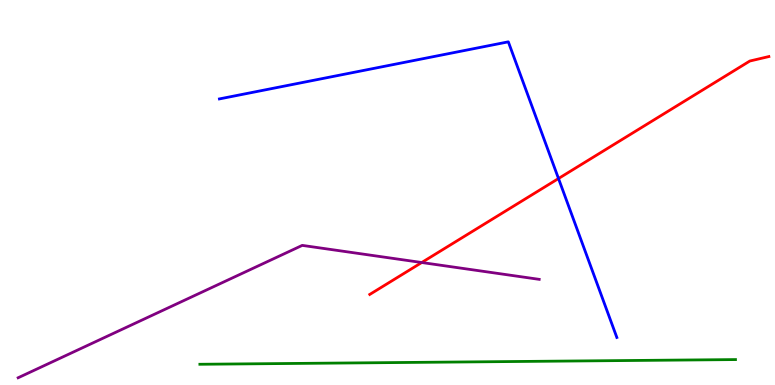[{'lines': ['blue', 'red'], 'intersections': [{'x': 7.21, 'y': 5.36}]}, {'lines': ['green', 'red'], 'intersections': []}, {'lines': ['purple', 'red'], 'intersections': [{'x': 5.44, 'y': 3.18}]}, {'lines': ['blue', 'green'], 'intersections': []}, {'lines': ['blue', 'purple'], 'intersections': []}, {'lines': ['green', 'purple'], 'intersections': []}]